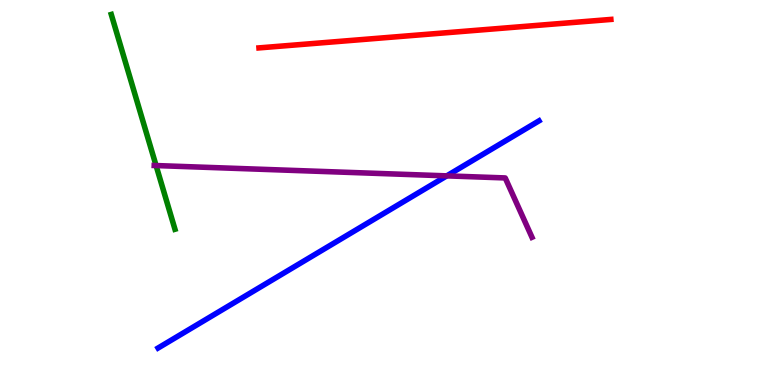[{'lines': ['blue', 'red'], 'intersections': []}, {'lines': ['green', 'red'], 'intersections': []}, {'lines': ['purple', 'red'], 'intersections': []}, {'lines': ['blue', 'green'], 'intersections': []}, {'lines': ['blue', 'purple'], 'intersections': [{'x': 5.76, 'y': 5.43}]}, {'lines': ['green', 'purple'], 'intersections': [{'x': 2.01, 'y': 5.7}]}]